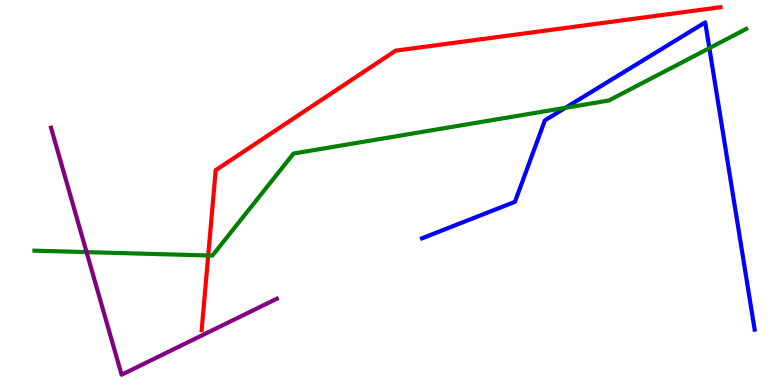[{'lines': ['blue', 'red'], 'intersections': []}, {'lines': ['green', 'red'], 'intersections': [{'x': 2.69, 'y': 3.36}]}, {'lines': ['purple', 'red'], 'intersections': []}, {'lines': ['blue', 'green'], 'intersections': [{'x': 7.3, 'y': 7.2}, {'x': 9.15, 'y': 8.75}]}, {'lines': ['blue', 'purple'], 'intersections': []}, {'lines': ['green', 'purple'], 'intersections': [{'x': 1.12, 'y': 3.45}]}]